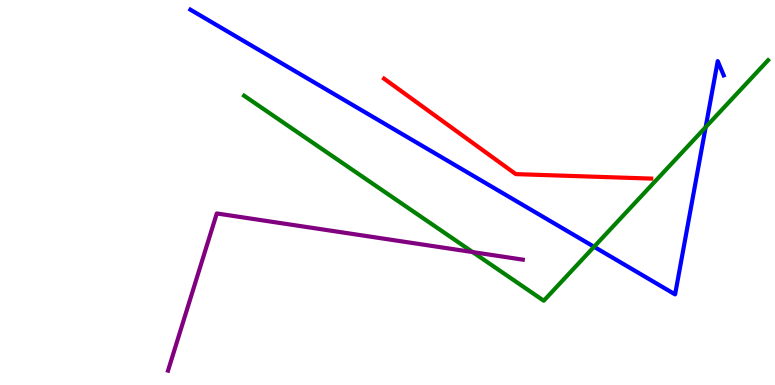[{'lines': ['blue', 'red'], 'intersections': []}, {'lines': ['green', 'red'], 'intersections': []}, {'lines': ['purple', 'red'], 'intersections': []}, {'lines': ['blue', 'green'], 'intersections': [{'x': 7.67, 'y': 3.59}, {'x': 9.11, 'y': 6.7}]}, {'lines': ['blue', 'purple'], 'intersections': []}, {'lines': ['green', 'purple'], 'intersections': [{'x': 6.1, 'y': 3.45}]}]